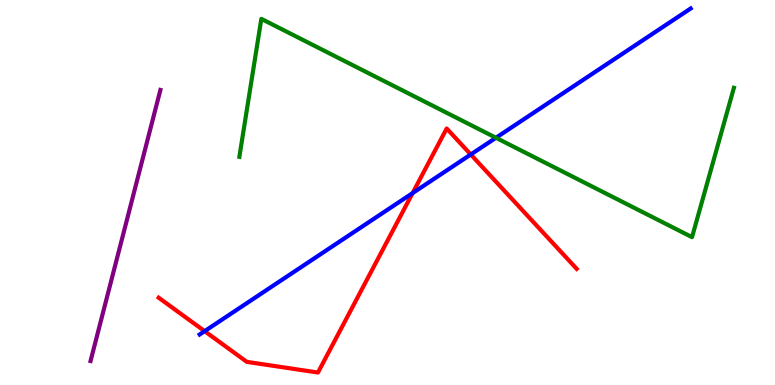[{'lines': ['blue', 'red'], 'intersections': [{'x': 2.64, 'y': 1.4}, {'x': 5.32, 'y': 4.98}, {'x': 6.07, 'y': 5.99}]}, {'lines': ['green', 'red'], 'intersections': []}, {'lines': ['purple', 'red'], 'intersections': []}, {'lines': ['blue', 'green'], 'intersections': [{'x': 6.4, 'y': 6.42}]}, {'lines': ['blue', 'purple'], 'intersections': []}, {'lines': ['green', 'purple'], 'intersections': []}]